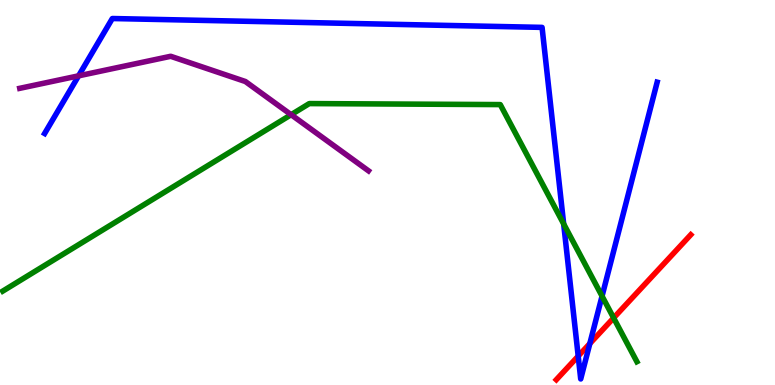[{'lines': ['blue', 'red'], 'intersections': [{'x': 7.46, 'y': 0.75}, {'x': 7.61, 'y': 1.08}]}, {'lines': ['green', 'red'], 'intersections': [{'x': 7.92, 'y': 1.74}]}, {'lines': ['purple', 'red'], 'intersections': []}, {'lines': ['blue', 'green'], 'intersections': [{'x': 7.27, 'y': 4.18}, {'x': 7.77, 'y': 2.31}]}, {'lines': ['blue', 'purple'], 'intersections': [{'x': 1.01, 'y': 8.03}]}, {'lines': ['green', 'purple'], 'intersections': [{'x': 3.76, 'y': 7.02}]}]